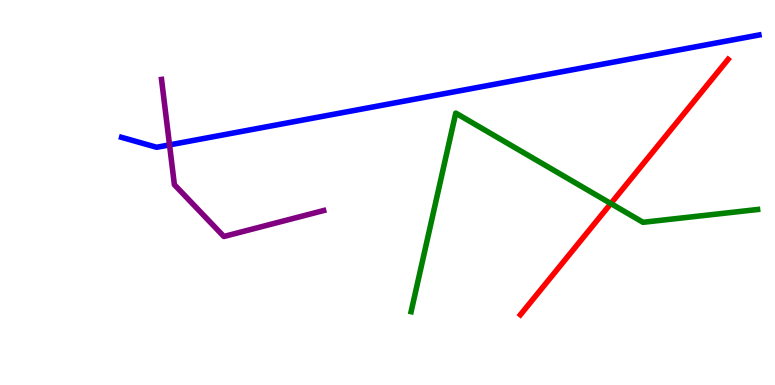[{'lines': ['blue', 'red'], 'intersections': []}, {'lines': ['green', 'red'], 'intersections': [{'x': 7.88, 'y': 4.71}]}, {'lines': ['purple', 'red'], 'intersections': []}, {'lines': ['blue', 'green'], 'intersections': []}, {'lines': ['blue', 'purple'], 'intersections': [{'x': 2.19, 'y': 6.24}]}, {'lines': ['green', 'purple'], 'intersections': []}]